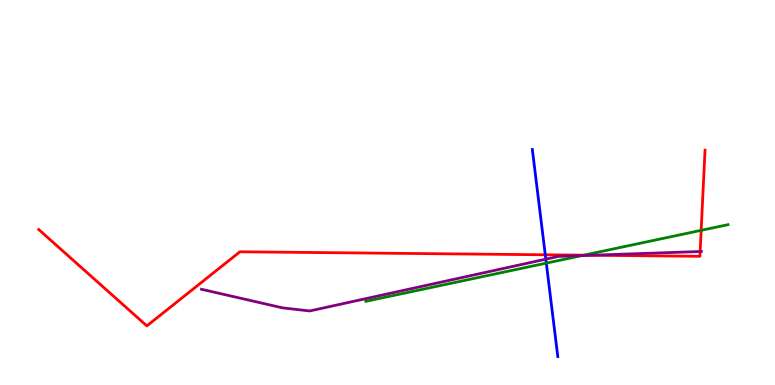[{'lines': ['blue', 'red'], 'intersections': [{'x': 7.04, 'y': 3.38}]}, {'lines': ['green', 'red'], 'intersections': [{'x': 7.53, 'y': 3.37}, {'x': 9.05, 'y': 4.02}]}, {'lines': ['purple', 'red'], 'intersections': [{'x': 7.63, 'y': 3.37}, {'x': 9.03, 'y': 3.47}]}, {'lines': ['blue', 'green'], 'intersections': [{'x': 7.05, 'y': 3.17}]}, {'lines': ['blue', 'purple'], 'intersections': [{'x': 7.04, 'y': 3.27}]}, {'lines': ['green', 'purple'], 'intersections': [{'x': 7.51, 'y': 3.36}]}]